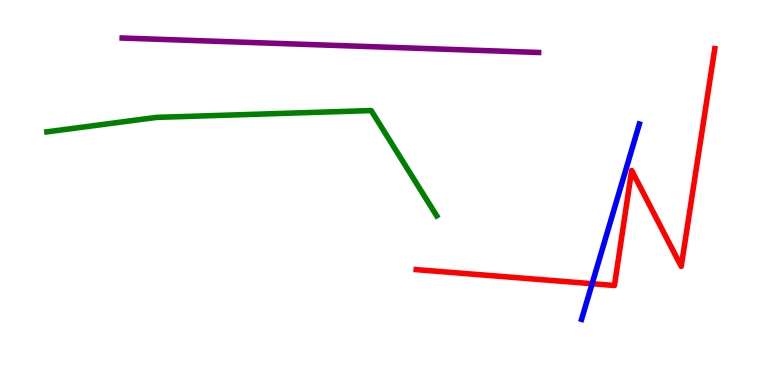[{'lines': ['blue', 'red'], 'intersections': [{'x': 7.64, 'y': 2.63}]}, {'lines': ['green', 'red'], 'intersections': []}, {'lines': ['purple', 'red'], 'intersections': []}, {'lines': ['blue', 'green'], 'intersections': []}, {'lines': ['blue', 'purple'], 'intersections': []}, {'lines': ['green', 'purple'], 'intersections': []}]